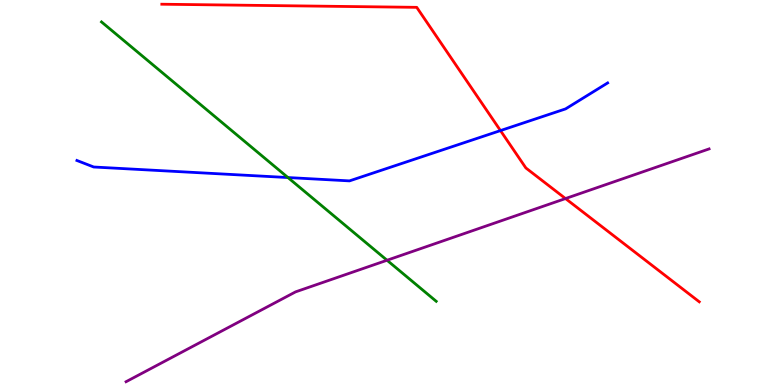[{'lines': ['blue', 'red'], 'intersections': [{'x': 6.46, 'y': 6.61}]}, {'lines': ['green', 'red'], 'intersections': []}, {'lines': ['purple', 'red'], 'intersections': [{'x': 7.3, 'y': 4.84}]}, {'lines': ['blue', 'green'], 'intersections': [{'x': 3.72, 'y': 5.39}]}, {'lines': ['blue', 'purple'], 'intersections': []}, {'lines': ['green', 'purple'], 'intersections': [{'x': 4.99, 'y': 3.24}]}]